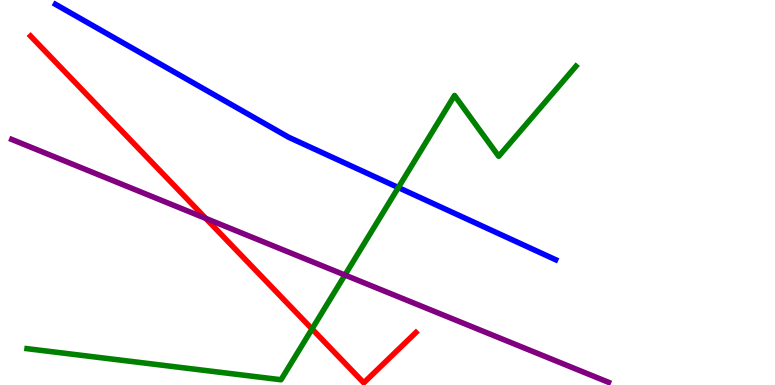[{'lines': ['blue', 'red'], 'intersections': []}, {'lines': ['green', 'red'], 'intersections': [{'x': 4.03, 'y': 1.46}]}, {'lines': ['purple', 'red'], 'intersections': [{'x': 2.66, 'y': 4.33}]}, {'lines': ['blue', 'green'], 'intersections': [{'x': 5.14, 'y': 5.13}]}, {'lines': ['blue', 'purple'], 'intersections': []}, {'lines': ['green', 'purple'], 'intersections': [{'x': 4.45, 'y': 2.86}]}]